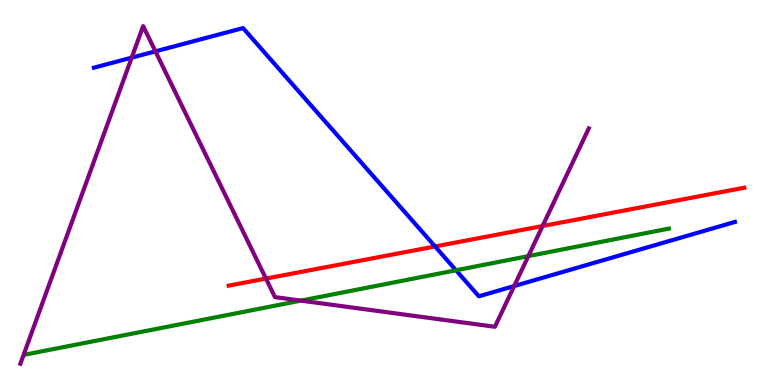[{'lines': ['blue', 'red'], 'intersections': [{'x': 5.61, 'y': 3.6}]}, {'lines': ['green', 'red'], 'intersections': []}, {'lines': ['purple', 'red'], 'intersections': [{'x': 3.43, 'y': 2.76}, {'x': 7.0, 'y': 4.13}]}, {'lines': ['blue', 'green'], 'intersections': [{'x': 5.88, 'y': 2.98}]}, {'lines': ['blue', 'purple'], 'intersections': [{'x': 1.7, 'y': 8.5}, {'x': 2.01, 'y': 8.67}, {'x': 6.63, 'y': 2.57}]}, {'lines': ['green', 'purple'], 'intersections': [{'x': 3.88, 'y': 2.19}, {'x': 6.82, 'y': 3.35}]}]